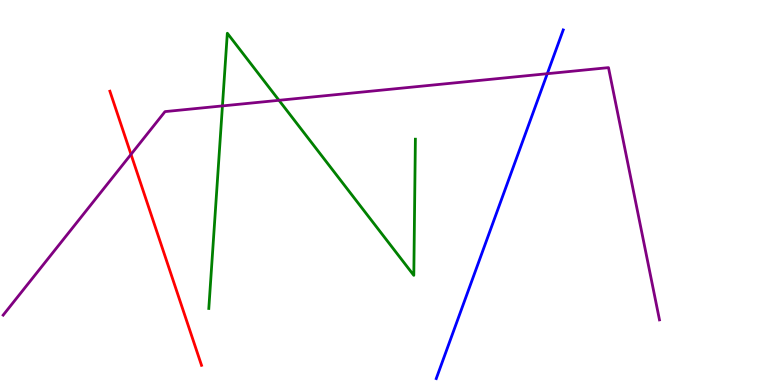[{'lines': ['blue', 'red'], 'intersections': []}, {'lines': ['green', 'red'], 'intersections': []}, {'lines': ['purple', 'red'], 'intersections': [{'x': 1.69, 'y': 5.99}]}, {'lines': ['blue', 'green'], 'intersections': []}, {'lines': ['blue', 'purple'], 'intersections': [{'x': 7.06, 'y': 8.09}]}, {'lines': ['green', 'purple'], 'intersections': [{'x': 2.87, 'y': 7.25}, {'x': 3.6, 'y': 7.39}]}]